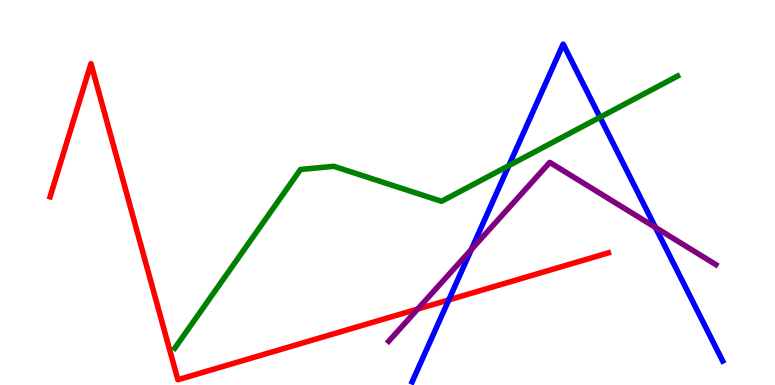[{'lines': ['blue', 'red'], 'intersections': [{'x': 5.79, 'y': 2.21}]}, {'lines': ['green', 'red'], 'intersections': []}, {'lines': ['purple', 'red'], 'intersections': [{'x': 5.39, 'y': 1.97}]}, {'lines': ['blue', 'green'], 'intersections': [{'x': 6.57, 'y': 5.7}, {'x': 7.74, 'y': 6.95}]}, {'lines': ['blue', 'purple'], 'intersections': [{'x': 6.08, 'y': 3.52}, {'x': 8.46, 'y': 4.09}]}, {'lines': ['green', 'purple'], 'intersections': []}]